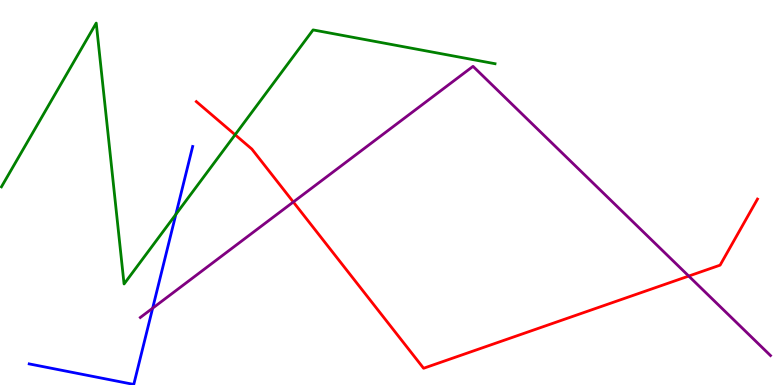[{'lines': ['blue', 'red'], 'intersections': []}, {'lines': ['green', 'red'], 'intersections': [{'x': 3.03, 'y': 6.5}]}, {'lines': ['purple', 'red'], 'intersections': [{'x': 3.78, 'y': 4.75}, {'x': 8.89, 'y': 2.83}]}, {'lines': ['blue', 'green'], 'intersections': [{'x': 2.27, 'y': 4.43}]}, {'lines': ['blue', 'purple'], 'intersections': [{'x': 1.97, 'y': 2.0}]}, {'lines': ['green', 'purple'], 'intersections': []}]